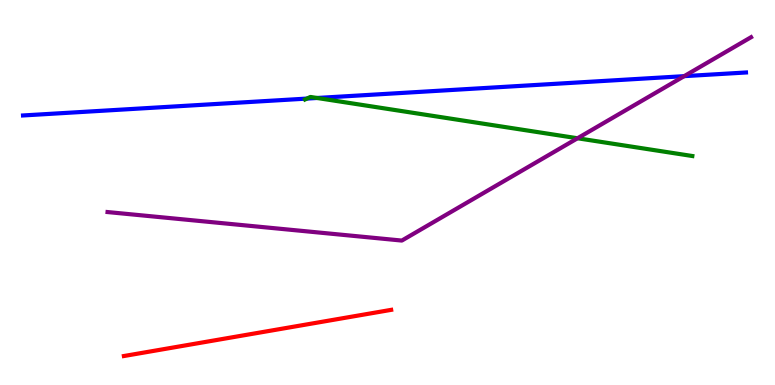[{'lines': ['blue', 'red'], 'intersections': []}, {'lines': ['green', 'red'], 'intersections': []}, {'lines': ['purple', 'red'], 'intersections': []}, {'lines': ['blue', 'green'], 'intersections': [{'x': 3.96, 'y': 7.44}, {'x': 4.09, 'y': 7.46}]}, {'lines': ['blue', 'purple'], 'intersections': [{'x': 8.83, 'y': 8.02}]}, {'lines': ['green', 'purple'], 'intersections': [{'x': 7.45, 'y': 6.41}]}]